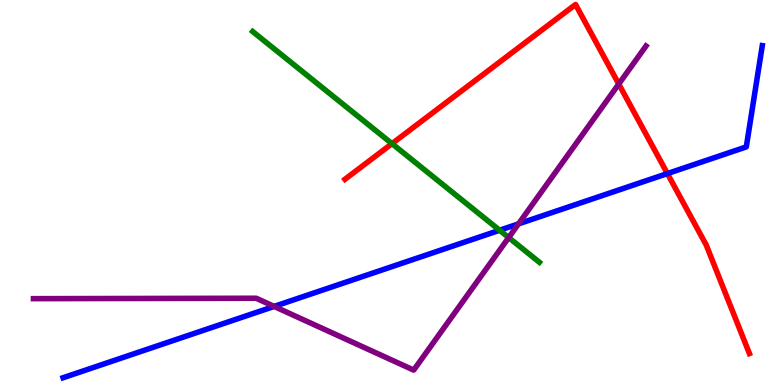[{'lines': ['blue', 'red'], 'intersections': [{'x': 8.61, 'y': 5.49}]}, {'lines': ['green', 'red'], 'intersections': [{'x': 5.06, 'y': 6.27}]}, {'lines': ['purple', 'red'], 'intersections': [{'x': 7.98, 'y': 7.82}]}, {'lines': ['blue', 'green'], 'intersections': [{'x': 6.45, 'y': 4.02}]}, {'lines': ['blue', 'purple'], 'intersections': [{'x': 3.54, 'y': 2.04}, {'x': 6.69, 'y': 4.19}]}, {'lines': ['green', 'purple'], 'intersections': [{'x': 6.56, 'y': 3.83}]}]